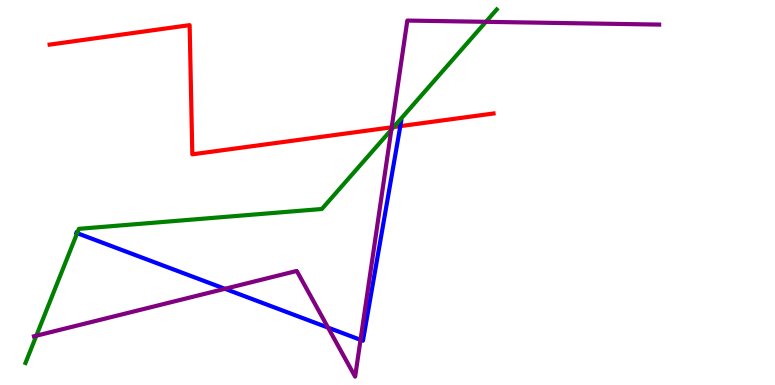[{'lines': ['blue', 'red'], 'intersections': [{'x': 5.17, 'y': 6.72}]}, {'lines': ['green', 'red'], 'intersections': [{'x': 5.08, 'y': 6.7}]}, {'lines': ['purple', 'red'], 'intersections': [{'x': 5.05, 'y': 6.69}]}, {'lines': ['blue', 'green'], 'intersections': [{'x': 0.996, 'y': 3.94}]}, {'lines': ['blue', 'purple'], 'intersections': [{'x': 2.9, 'y': 2.5}, {'x': 4.23, 'y': 1.49}, {'x': 4.65, 'y': 1.17}]}, {'lines': ['green', 'purple'], 'intersections': [{'x': 0.469, 'y': 1.28}, {'x': 5.05, 'y': 6.63}, {'x': 6.27, 'y': 9.43}]}]